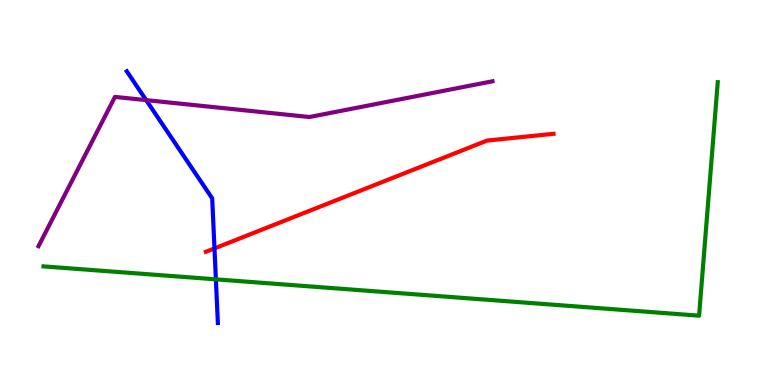[{'lines': ['blue', 'red'], 'intersections': [{'x': 2.77, 'y': 3.55}]}, {'lines': ['green', 'red'], 'intersections': []}, {'lines': ['purple', 'red'], 'intersections': []}, {'lines': ['blue', 'green'], 'intersections': [{'x': 2.79, 'y': 2.74}]}, {'lines': ['blue', 'purple'], 'intersections': [{'x': 1.89, 'y': 7.4}]}, {'lines': ['green', 'purple'], 'intersections': []}]